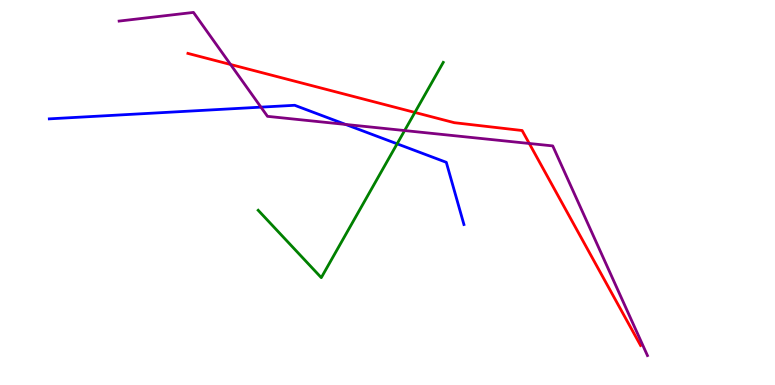[{'lines': ['blue', 'red'], 'intersections': []}, {'lines': ['green', 'red'], 'intersections': [{'x': 5.35, 'y': 7.08}]}, {'lines': ['purple', 'red'], 'intersections': [{'x': 2.97, 'y': 8.32}, {'x': 6.83, 'y': 6.27}]}, {'lines': ['blue', 'green'], 'intersections': [{'x': 5.12, 'y': 6.26}]}, {'lines': ['blue', 'purple'], 'intersections': [{'x': 3.37, 'y': 7.22}, {'x': 4.46, 'y': 6.77}]}, {'lines': ['green', 'purple'], 'intersections': [{'x': 5.22, 'y': 6.61}]}]